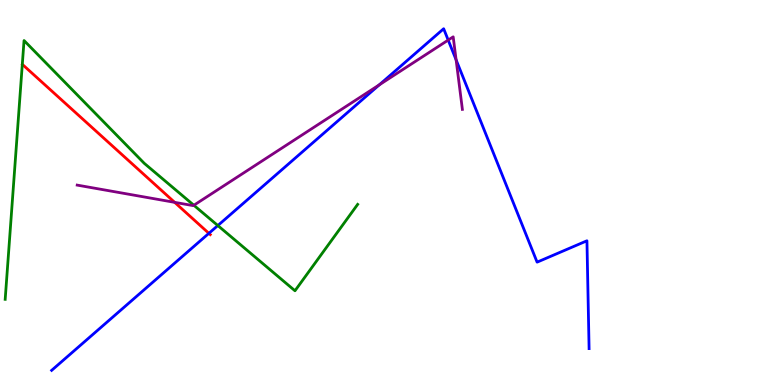[{'lines': ['blue', 'red'], 'intersections': [{'x': 2.7, 'y': 3.94}]}, {'lines': ['green', 'red'], 'intersections': []}, {'lines': ['purple', 'red'], 'intersections': [{'x': 2.25, 'y': 4.74}]}, {'lines': ['blue', 'green'], 'intersections': [{'x': 2.81, 'y': 4.14}]}, {'lines': ['blue', 'purple'], 'intersections': [{'x': 4.89, 'y': 7.8}, {'x': 5.78, 'y': 8.96}, {'x': 5.89, 'y': 8.45}]}, {'lines': ['green', 'purple'], 'intersections': [{'x': 2.5, 'y': 4.67}]}]